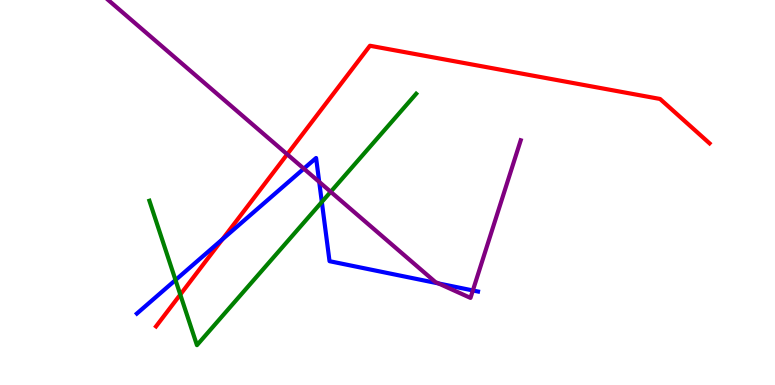[{'lines': ['blue', 'red'], 'intersections': [{'x': 2.87, 'y': 3.78}]}, {'lines': ['green', 'red'], 'intersections': [{'x': 2.33, 'y': 2.35}]}, {'lines': ['purple', 'red'], 'intersections': [{'x': 3.71, 'y': 5.99}]}, {'lines': ['blue', 'green'], 'intersections': [{'x': 2.26, 'y': 2.73}, {'x': 4.15, 'y': 4.75}]}, {'lines': ['blue', 'purple'], 'intersections': [{'x': 3.92, 'y': 5.62}, {'x': 4.12, 'y': 5.28}, {'x': 5.66, 'y': 2.64}, {'x': 6.1, 'y': 2.46}]}, {'lines': ['green', 'purple'], 'intersections': [{'x': 4.27, 'y': 5.02}]}]